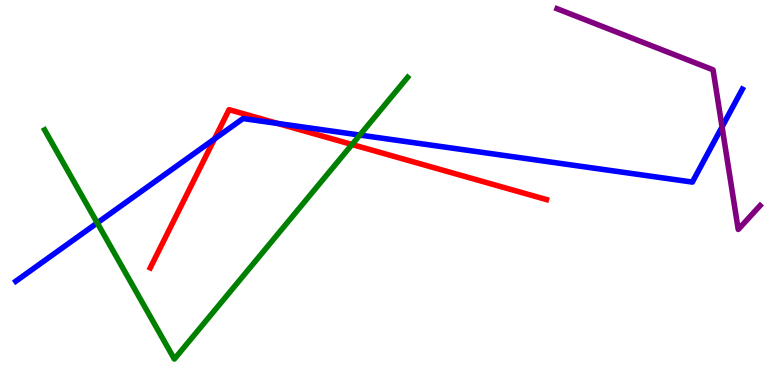[{'lines': ['blue', 'red'], 'intersections': [{'x': 2.77, 'y': 6.39}, {'x': 3.58, 'y': 6.79}]}, {'lines': ['green', 'red'], 'intersections': [{'x': 4.54, 'y': 6.25}]}, {'lines': ['purple', 'red'], 'intersections': []}, {'lines': ['blue', 'green'], 'intersections': [{'x': 1.25, 'y': 4.21}, {'x': 4.64, 'y': 6.49}]}, {'lines': ['blue', 'purple'], 'intersections': [{'x': 9.32, 'y': 6.7}]}, {'lines': ['green', 'purple'], 'intersections': []}]